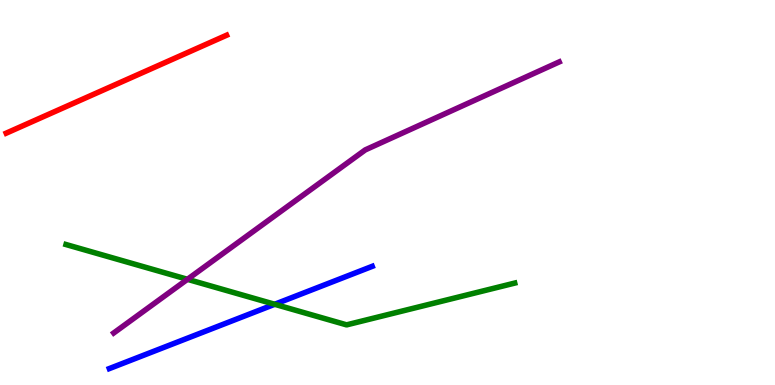[{'lines': ['blue', 'red'], 'intersections': []}, {'lines': ['green', 'red'], 'intersections': []}, {'lines': ['purple', 'red'], 'intersections': []}, {'lines': ['blue', 'green'], 'intersections': [{'x': 3.54, 'y': 2.1}]}, {'lines': ['blue', 'purple'], 'intersections': []}, {'lines': ['green', 'purple'], 'intersections': [{'x': 2.42, 'y': 2.75}]}]